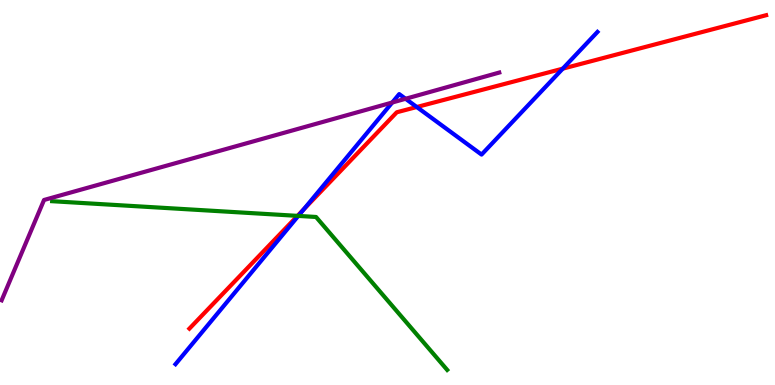[{'lines': ['blue', 'red'], 'intersections': [{'x': 3.92, 'y': 4.56}, {'x': 5.38, 'y': 7.22}, {'x': 7.26, 'y': 8.22}]}, {'lines': ['green', 'red'], 'intersections': [{'x': 3.84, 'y': 4.39}]}, {'lines': ['purple', 'red'], 'intersections': []}, {'lines': ['blue', 'green'], 'intersections': [{'x': 3.85, 'y': 4.39}]}, {'lines': ['blue', 'purple'], 'intersections': [{'x': 5.06, 'y': 7.34}, {'x': 5.23, 'y': 7.43}]}, {'lines': ['green', 'purple'], 'intersections': []}]